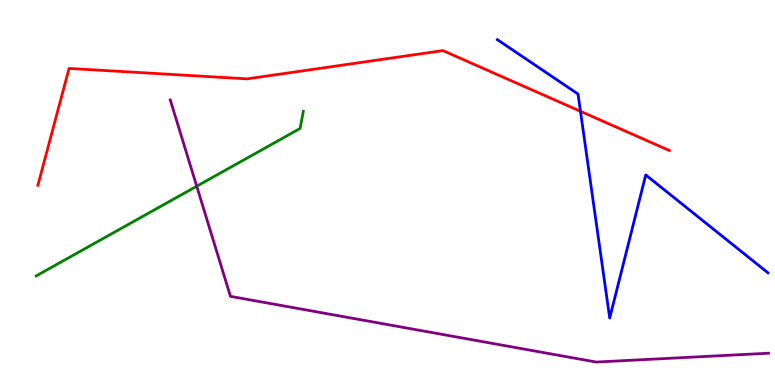[{'lines': ['blue', 'red'], 'intersections': [{'x': 7.49, 'y': 7.11}]}, {'lines': ['green', 'red'], 'intersections': []}, {'lines': ['purple', 'red'], 'intersections': []}, {'lines': ['blue', 'green'], 'intersections': []}, {'lines': ['blue', 'purple'], 'intersections': []}, {'lines': ['green', 'purple'], 'intersections': [{'x': 2.54, 'y': 5.16}]}]